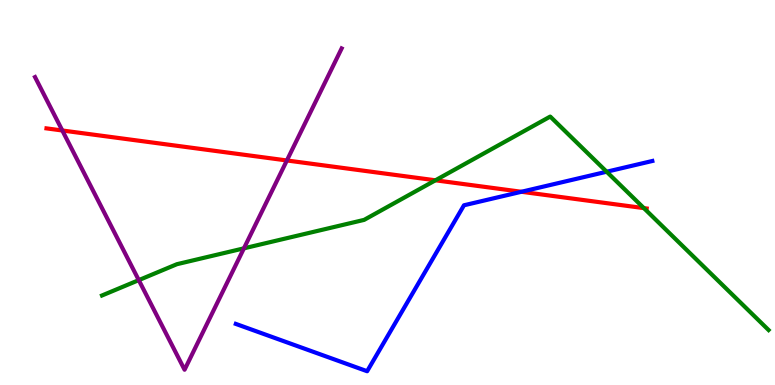[{'lines': ['blue', 'red'], 'intersections': [{'x': 6.73, 'y': 5.02}]}, {'lines': ['green', 'red'], 'intersections': [{'x': 5.62, 'y': 5.32}, {'x': 8.31, 'y': 4.59}]}, {'lines': ['purple', 'red'], 'intersections': [{'x': 0.804, 'y': 6.61}, {'x': 3.7, 'y': 5.83}]}, {'lines': ['blue', 'green'], 'intersections': [{'x': 7.83, 'y': 5.54}]}, {'lines': ['blue', 'purple'], 'intersections': []}, {'lines': ['green', 'purple'], 'intersections': [{'x': 1.79, 'y': 2.72}, {'x': 3.15, 'y': 3.55}]}]